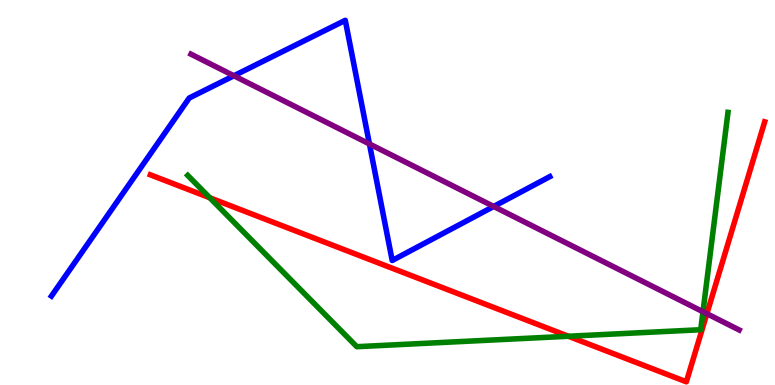[{'lines': ['blue', 'red'], 'intersections': []}, {'lines': ['green', 'red'], 'intersections': [{'x': 2.71, 'y': 4.86}, {'x': 7.33, 'y': 1.27}]}, {'lines': ['purple', 'red'], 'intersections': [{'x': 9.12, 'y': 1.85}]}, {'lines': ['blue', 'green'], 'intersections': []}, {'lines': ['blue', 'purple'], 'intersections': [{'x': 3.02, 'y': 8.03}, {'x': 4.77, 'y': 6.26}, {'x': 6.37, 'y': 4.64}]}, {'lines': ['green', 'purple'], 'intersections': [{'x': 9.07, 'y': 1.9}]}]